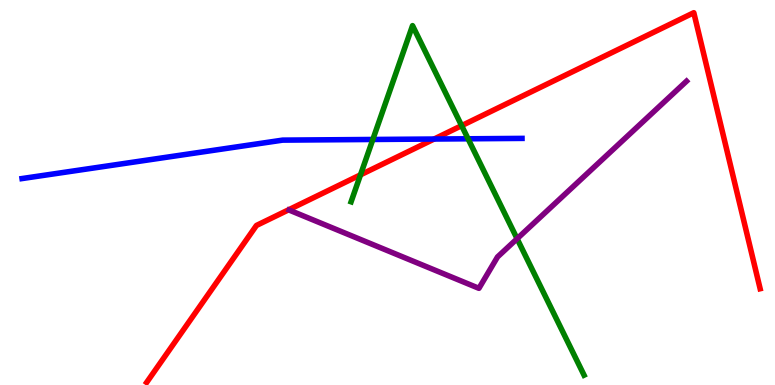[{'lines': ['blue', 'red'], 'intersections': [{'x': 5.6, 'y': 6.39}]}, {'lines': ['green', 'red'], 'intersections': [{'x': 4.65, 'y': 5.46}, {'x': 5.96, 'y': 6.74}]}, {'lines': ['purple', 'red'], 'intersections': []}, {'lines': ['blue', 'green'], 'intersections': [{'x': 4.81, 'y': 6.38}, {'x': 6.04, 'y': 6.4}]}, {'lines': ['blue', 'purple'], 'intersections': []}, {'lines': ['green', 'purple'], 'intersections': [{'x': 6.67, 'y': 3.8}]}]